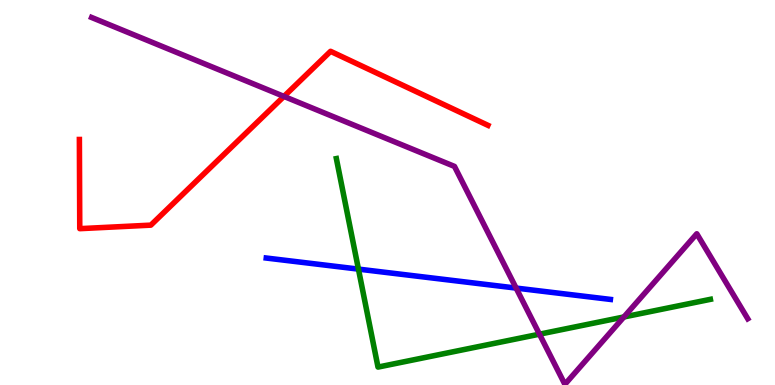[{'lines': ['blue', 'red'], 'intersections': []}, {'lines': ['green', 'red'], 'intersections': []}, {'lines': ['purple', 'red'], 'intersections': [{'x': 3.66, 'y': 7.5}]}, {'lines': ['blue', 'green'], 'intersections': [{'x': 4.63, 'y': 3.01}]}, {'lines': ['blue', 'purple'], 'intersections': [{'x': 6.66, 'y': 2.52}]}, {'lines': ['green', 'purple'], 'intersections': [{'x': 6.96, 'y': 1.32}, {'x': 8.05, 'y': 1.77}]}]